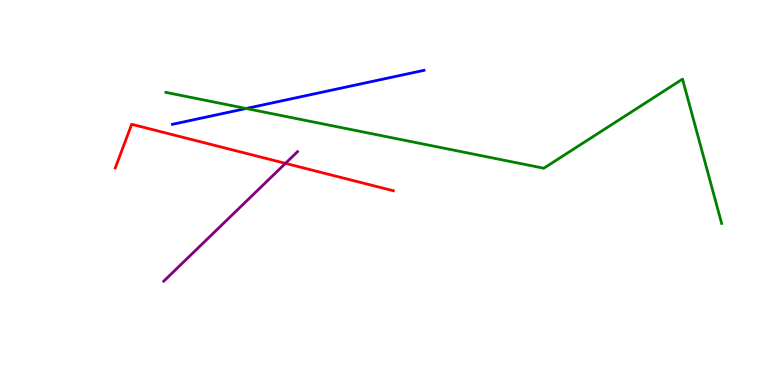[{'lines': ['blue', 'red'], 'intersections': []}, {'lines': ['green', 'red'], 'intersections': []}, {'lines': ['purple', 'red'], 'intersections': [{'x': 3.68, 'y': 5.76}]}, {'lines': ['blue', 'green'], 'intersections': [{'x': 3.18, 'y': 7.18}]}, {'lines': ['blue', 'purple'], 'intersections': []}, {'lines': ['green', 'purple'], 'intersections': []}]